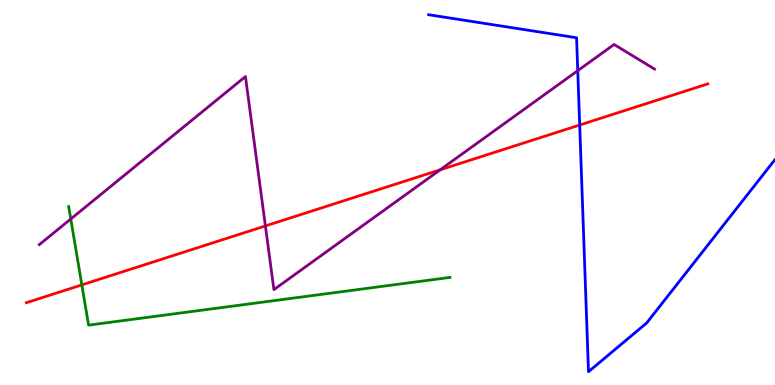[{'lines': ['blue', 'red'], 'intersections': [{'x': 7.48, 'y': 6.75}]}, {'lines': ['green', 'red'], 'intersections': [{'x': 1.06, 'y': 2.6}]}, {'lines': ['purple', 'red'], 'intersections': [{'x': 3.42, 'y': 4.13}, {'x': 5.68, 'y': 5.59}]}, {'lines': ['blue', 'green'], 'intersections': []}, {'lines': ['blue', 'purple'], 'intersections': [{'x': 7.45, 'y': 8.16}]}, {'lines': ['green', 'purple'], 'intersections': [{'x': 0.913, 'y': 4.31}]}]